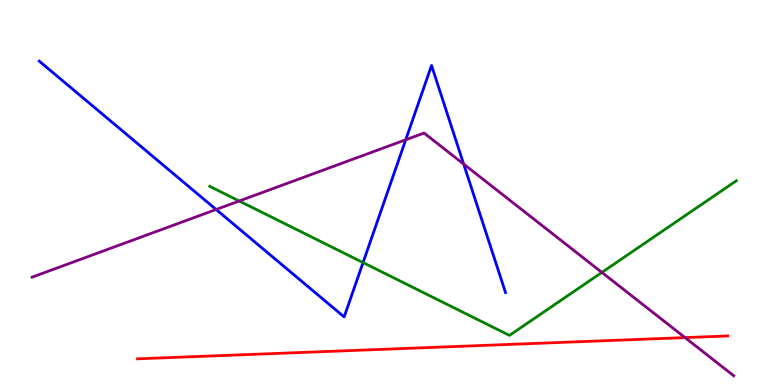[{'lines': ['blue', 'red'], 'intersections': []}, {'lines': ['green', 'red'], 'intersections': []}, {'lines': ['purple', 'red'], 'intersections': [{'x': 8.84, 'y': 1.23}]}, {'lines': ['blue', 'green'], 'intersections': [{'x': 4.68, 'y': 3.18}]}, {'lines': ['blue', 'purple'], 'intersections': [{'x': 2.79, 'y': 4.56}, {'x': 5.24, 'y': 6.37}, {'x': 5.98, 'y': 5.74}]}, {'lines': ['green', 'purple'], 'intersections': [{'x': 3.09, 'y': 4.78}, {'x': 7.77, 'y': 2.92}]}]